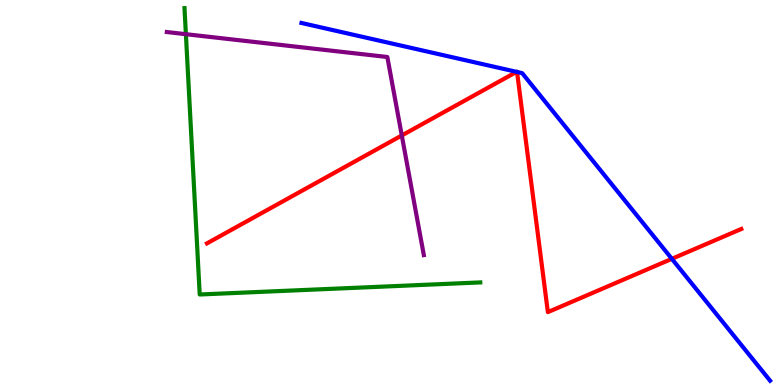[{'lines': ['blue', 'red'], 'intersections': [{'x': 6.67, 'y': 8.13}, {'x': 6.67, 'y': 8.13}, {'x': 8.67, 'y': 3.28}]}, {'lines': ['green', 'red'], 'intersections': []}, {'lines': ['purple', 'red'], 'intersections': [{'x': 5.18, 'y': 6.48}]}, {'lines': ['blue', 'green'], 'intersections': []}, {'lines': ['blue', 'purple'], 'intersections': []}, {'lines': ['green', 'purple'], 'intersections': [{'x': 2.4, 'y': 9.11}]}]